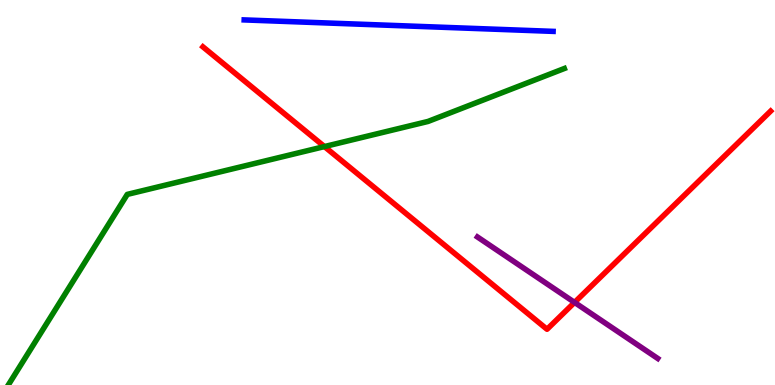[{'lines': ['blue', 'red'], 'intersections': []}, {'lines': ['green', 'red'], 'intersections': [{'x': 4.19, 'y': 6.19}]}, {'lines': ['purple', 'red'], 'intersections': [{'x': 7.41, 'y': 2.15}]}, {'lines': ['blue', 'green'], 'intersections': []}, {'lines': ['blue', 'purple'], 'intersections': []}, {'lines': ['green', 'purple'], 'intersections': []}]